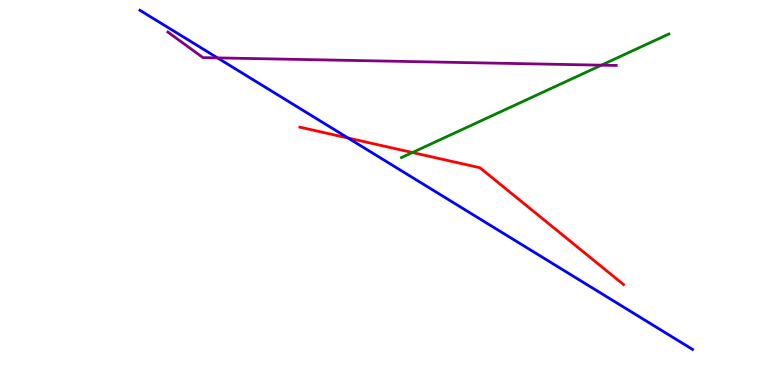[{'lines': ['blue', 'red'], 'intersections': [{'x': 4.49, 'y': 6.42}]}, {'lines': ['green', 'red'], 'intersections': [{'x': 5.32, 'y': 6.04}]}, {'lines': ['purple', 'red'], 'intersections': []}, {'lines': ['blue', 'green'], 'intersections': []}, {'lines': ['blue', 'purple'], 'intersections': [{'x': 2.81, 'y': 8.5}]}, {'lines': ['green', 'purple'], 'intersections': [{'x': 7.76, 'y': 8.31}]}]